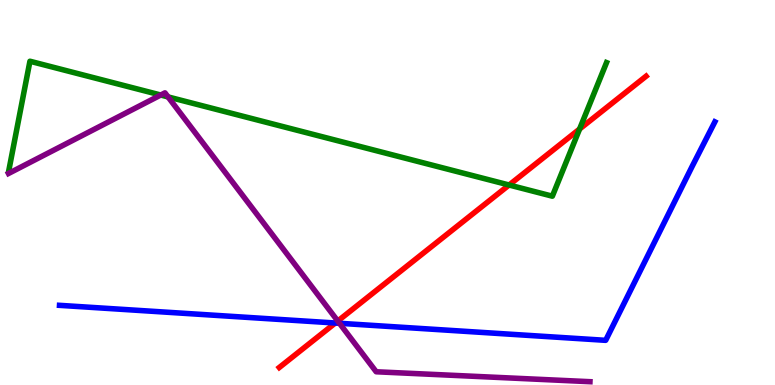[{'lines': ['blue', 'red'], 'intersections': [{'x': 4.33, 'y': 1.61}]}, {'lines': ['green', 'red'], 'intersections': [{'x': 6.57, 'y': 5.19}, {'x': 7.48, 'y': 6.65}]}, {'lines': ['purple', 'red'], 'intersections': [{'x': 4.36, 'y': 1.66}]}, {'lines': ['blue', 'green'], 'intersections': []}, {'lines': ['blue', 'purple'], 'intersections': [{'x': 4.38, 'y': 1.6}]}, {'lines': ['green', 'purple'], 'intersections': [{'x': 2.07, 'y': 7.53}, {'x': 2.17, 'y': 7.48}]}]